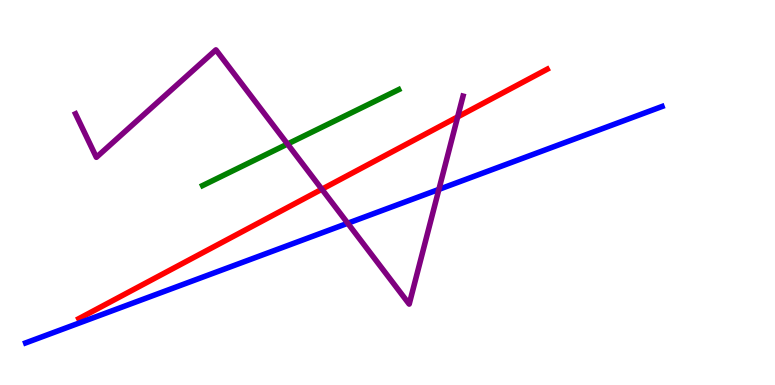[{'lines': ['blue', 'red'], 'intersections': []}, {'lines': ['green', 'red'], 'intersections': []}, {'lines': ['purple', 'red'], 'intersections': [{'x': 4.15, 'y': 5.09}, {'x': 5.91, 'y': 6.96}]}, {'lines': ['blue', 'green'], 'intersections': []}, {'lines': ['blue', 'purple'], 'intersections': [{'x': 4.49, 'y': 4.2}, {'x': 5.66, 'y': 5.08}]}, {'lines': ['green', 'purple'], 'intersections': [{'x': 3.71, 'y': 6.26}]}]